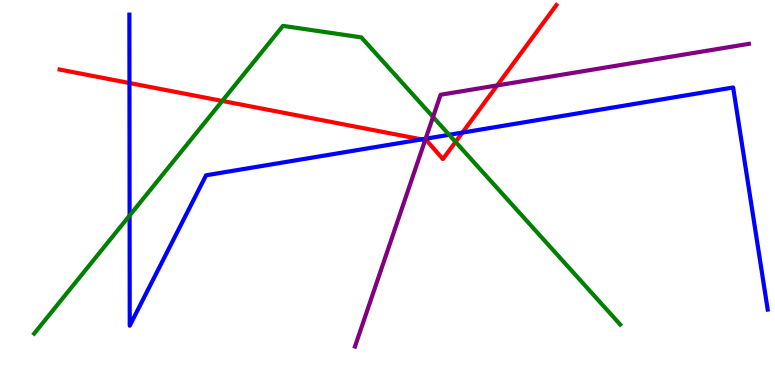[{'lines': ['blue', 'red'], 'intersections': [{'x': 1.67, 'y': 7.84}, {'x': 5.44, 'y': 6.38}, {'x': 5.97, 'y': 6.56}]}, {'lines': ['green', 'red'], 'intersections': [{'x': 2.87, 'y': 7.38}, {'x': 5.88, 'y': 6.31}]}, {'lines': ['purple', 'red'], 'intersections': [{'x': 5.49, 'y': 6.36}, {'x': 6.42, 'y': 7.78}]}, {'lines': ['blue', 'green'], 'intersections': [{'x': 1.67, 'y': 4.4}, {'x': 5.8, 'y': 6.5}]}, {'lines': ['blue', 'purple'], 'intersections': [{'x': 5.49, 'y': 6.4}]}, {'lines': ['green', 'purple'], 'intersections': [{'x': 5.59, 'y': 6.96}]}]